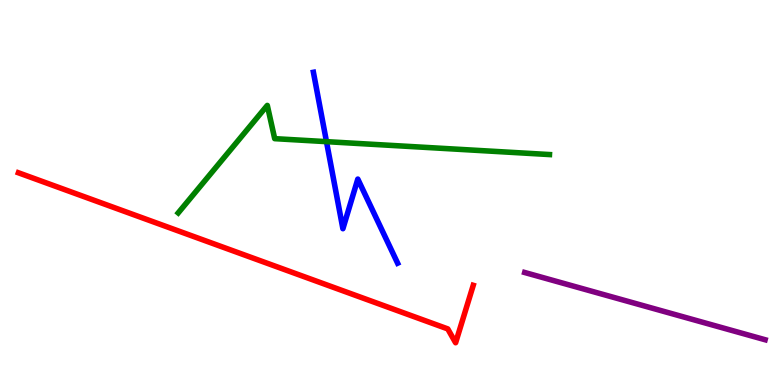[{'lines': ['blue', 'red'], 'intersections': []}, {'lines': ['green', 'red'], 'intersections': []}, {'lines': ['purple', 'red'], 'intersections': []}, {'lines': ['blue', 'green'], 'intersections': [{'x': 4.21, 'y': 6.32}]}, {'lines': ['blue', 'purple'], 'intersections': []}, {'lines': ['green', 'purple'], 'intersections': []}]